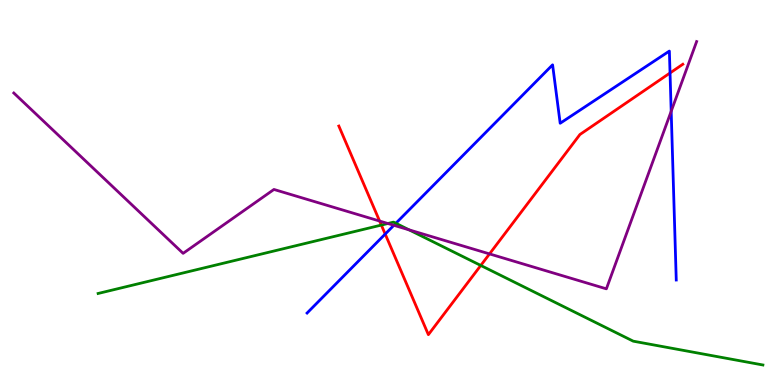[{'lines': ['blue', 'red'], 'intersections': [{'x': 4.97, 'y': 3.92}, {'x': 8.65, 'y': 8.1}]}, {'lines': ['green', 'red'], 'intersections': [{'x': 4.92, 'y': 4.15}, {'x': 6.2, 'y': 3.11}]}, {'lines': ['purple', 'red'], 'intersections': [{'x': 4.9, 'y': 4.26}, {'x': 6.32, 'y': 3.41}]}, {'lines': ['blue', 'green'], 'intersections': [{'x': 5.11, 'y': 4.2}]}, {'lines': ['blue', 'purple'], 'intersections': [{'x': 5.08, 'y': 4.15}, {'x': 8.66, 'y': 7.11}]}, {'lines': ['green', 'purple'], 'intersections': [{'x': 5.0, 'y': 4.19}, {'x': 5.28, 'y': 4.03}]}]